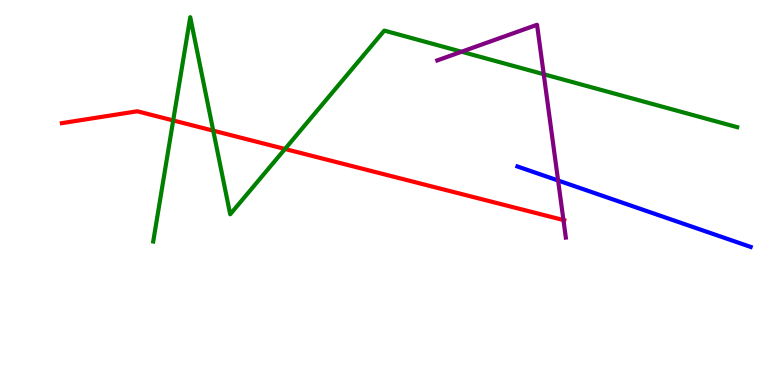[{'lines': ['blue', 'red'], 'intersections': []}, {'lines': ['green', 'red'], 'intersections': [{'x': 2.23, 'y': 6.87}, {'x': 2.75, 'y': 6.61}, {'x': 3.68, 'y': 6.13}]}, {'lines': ['purple', 'red'], 'intersections': [{'x': 7.27, 'y': 4.28}]}, {'lines': ['blue', 'green'], 'intersections': []}, {'lines': ['blue', 'purple'], 'intersections': [{'x': 7.2, 'y': 5.31}]}, {'lines': ['green', 'purple'], 'intersections': [{'x': 5.96, 'y': 8.66}, {'x': 7.02, 'y': 8.07}]}]